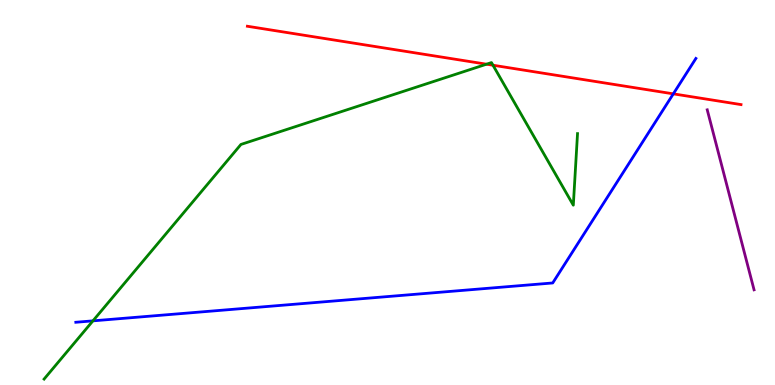[{'lines': ['blue', 'red'], 'intersections': [{'x': 8.69, 'y': 7.56}]}, {'lines': ['green', 'red'], 'intersections': [{'x': 6.28, 'y': 8.33}, {'x': 6.36, 'y': 8.31}]}, {'lines': ['purple', 'red'], 'intersections': []}, {'lines': ['blue', 'green'], 'intersections': [{'x': 1.2, 'y': 1.67}]}, {'lines': ['blue', 'purple'], 'intersections': []}, {'lines': ['green', 'purple'], 'intersections': []}]